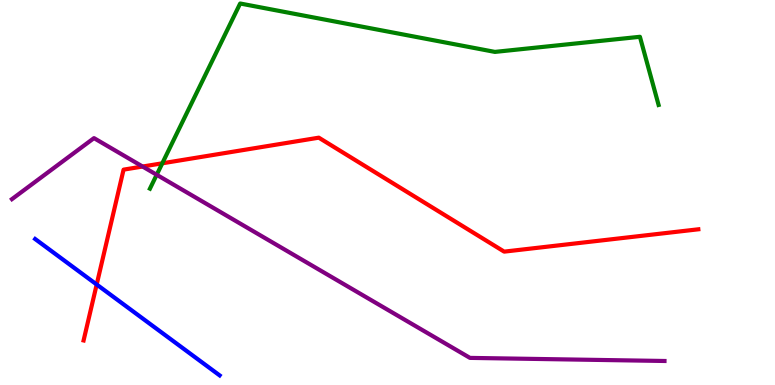[{'lines': ['blue', 'red'], 'intersections': [{'x': 1.25, 'y': 2.61}]}, {'lines': ['green', 'red'], 'intersections': [{'x': 2.09, 'y': 5.76}]}, {'lines': ['purple', 'red'], 'intersections': [{'x': 1.84, 'y': 5.67}]}, {'lines': ['blue', 'green'], 'intersections': []}, {'lines': ['blue', 'purple'], 'intersections': []}, {'lines': ['green', 'purple'], 'intersections': [{'x': 2.02, 'y': 5.46}]}]